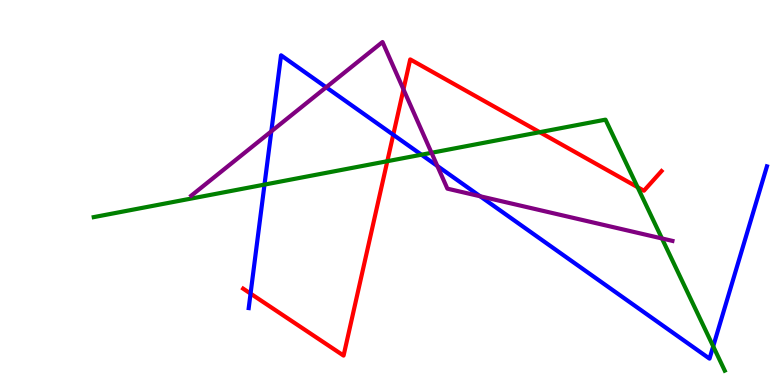[{'lines': ['blue', 'red'], 'intersections': [{'x': 3.23, 'y': 2.37}, {'x': 5.07, 'y': 6.5}]}, {'lines': ['green', 'red'], 'intersections': [{'x': 5.0, 'y': 5.81}, {'x': 6.96, 'y': 6.57}, {'x': 8.23, 'y': 5.14}]}, {'lines': ['purple', 'red'], 'intersections': [{'x': 5.21, 'y': 7.68}]}, {'lines': ['blue', 'green'], 'intersections': [{'x': 3.41, 'y': 5.21}, {'x': 5.44, 'y': 5.98}, {'x': 9.2, 'y': 1.0}]}, {'lines': ['blue', 'purple'], 'intersections': [{'x': 3.5, 'y': 6.59}, {'x': 4.21, 'y': 7.73}, {'x': 5.64, 'y': 5.69}, {'x': 6.2, 'y': 4.9}]}, {'lines': ['green', 'purple'], 'intersections': [{'x': 5.57, 'y': 6.03}, {'x': 8.54, 'y': 3.81}]}]